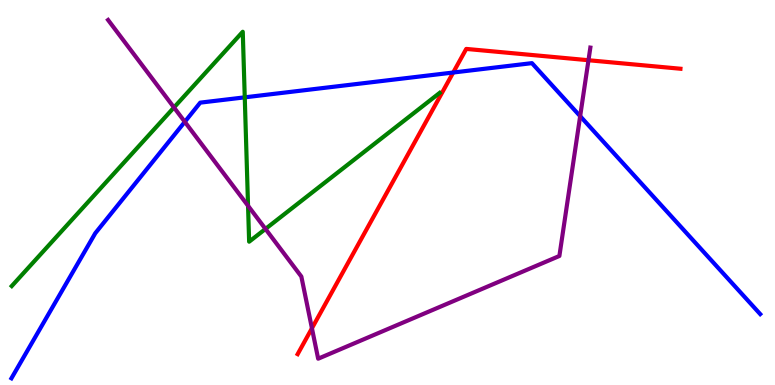[{'lines': ['blue', 'red'], 'intersections': [{'x': 5.85, 'y': 8.12}]}, {'lines': ['green', 'red'], 'intersections': []}, {'lines': ['purple', 'red'], 'intersections': [{'x': 4.02, 'y': 1.47}, {'x': 7.59, 'y': 8.44}]}, {'lines': ['blue', 'green'], 'intersections': [{'x': 3.16, 'y': 7.47}]}, {'lines': ['blue', 'purple'], 'intersections': [{'x': 2.38, 'y': 6.84}, {'x': 7.49, 'y': 6.98}]}, {'lines': ['green', 'purple'], 'intersections': [{'x': 2.24, 'y': 7.21}, {'x': 3.2, 'y': 4.65}, {'x': 3.43, 'y': 4.05}]}]